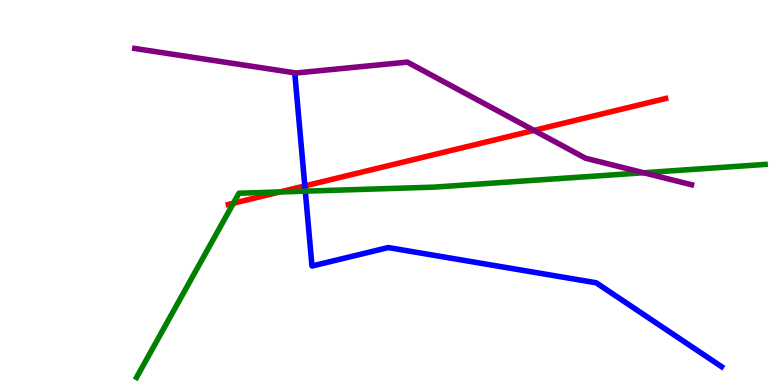[{'lines': ['blue', 'red'], 'intersections': [{'x': 3.93, 'y': 5.17}]}, {'lines': ['green', 'red'], 'intersections': [{'x': 3.01, 'y': 4.72}, {'x': 3.61, 'y': 5.01}]}, {'lines': ['purple', 'red'], 'intersections': [{'x': 6.89, 'y': 6.61}]}, {'lines': ['blue', 'green'], 'intersections': [{'x': 3.94, 'y': 5.03}]}, {'lines': ['blue', 'purple'], 'intersections': []}, {'lines': ['green', 'purple'], 'intersections': [{'x': 8.31, 'y': 5.51}]}]